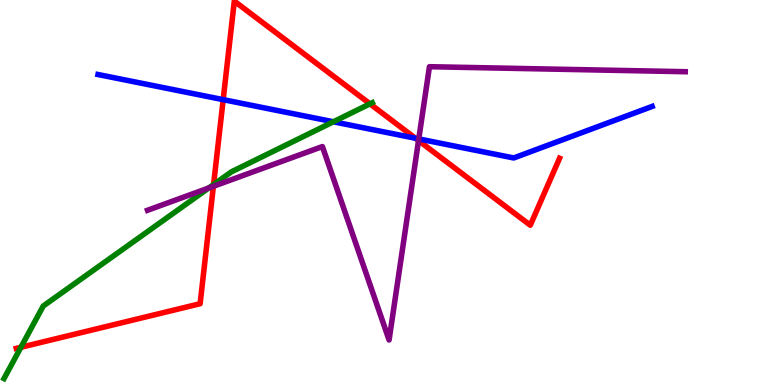[{'lines': ['blue', 'red'], 'intersections': [{'x': 2.88, 'y': 7.41}, {'x': 5.36, 'y': 6.41}]}, {'lines': ['green', 'red'], 'intersections': [{'x': 0.27, 'y': 0.98}, {'x': 2.76, 'y': 5.21}, {'x': 4.77, 'y': 7.3}]}, {'lines': ['purple', 'red'], 'intersections': [{'x': 2.75, 'y': 5.16}, {'x': 5.4, 'y': 6.35}]}, {'lines': ['blue', 'green'], 'intersections': [{'x': 4.3, 'y': 6.84}]}, {'lines': ['blue', 'purple'], 'intersections': [{'x': 5.4, 'y': 6.39}]}, {'lines': ['green', 'purple'], 'intersections': [{'x': 2.69, 'y': 5.12}]}]